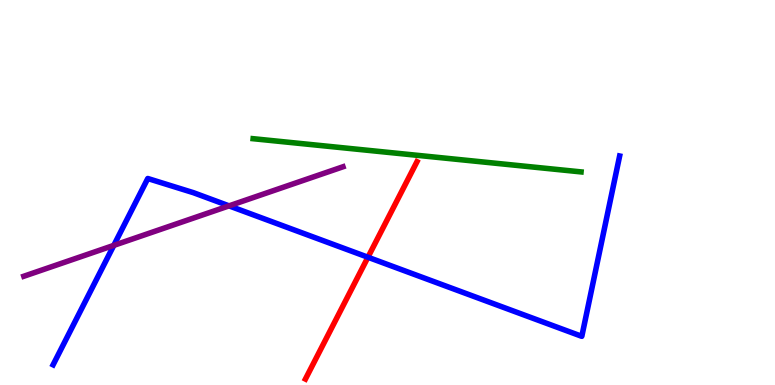[{'lines': ['blue', 'red'], 'intersections': [{'x': 4.75, 'y': 3.32}]}, {'lines': ['green', 'red'], 'intersections': []}, {'lines': ['purple', 'red'], 'intersections': []}, {'lines': ['blue', 'green'], 'intersections': []}, {'lines': ['blue', 'purple'], 'intersections': [{'x': 1.47, 'y': 3.63}, {'x': 2.96, 'y': 4.65}]}, {'lines': ['green', 'purple'], 'intersections': []}]